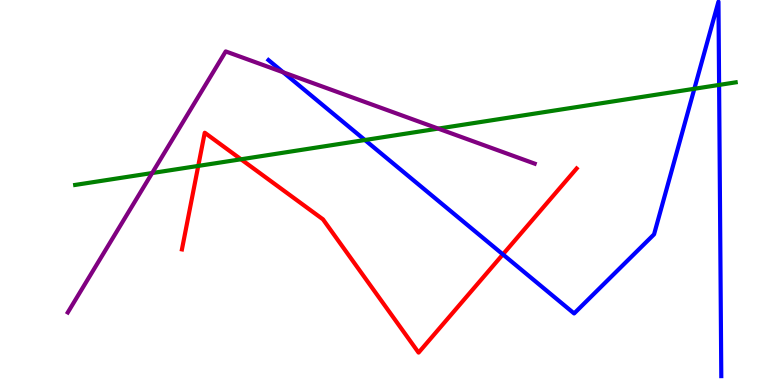[{'lines': ['blue', 'red'], 'intersections': [{'x': 6.49, 'y': 3.39}]}, {'lines': ['green', 'red'], 'intersections': [{'x': 2.56, 'y': 5.69}, {'x': 3.11, 'y': 5.86}]}, {'lines': ['purple', 'red'], 'intersections': []}, {'lines': ['blue', 'green'], 'intersections': [{'x': 4.71, 'y': 6.36}, {'x': 8.96, 'y': 7.69}, {'x': 9.28, 'y': 7.79}]}, {'lines': ['blue', 'purple'], 'intersections': [{'x': 3.65, 'y': 8.12}]}, {'lines': ['green', 'purple'], 'intersections': [{'x': 1.96, 'y': 5.51}, {'x': 5.65, 'y': 6.66}]}]